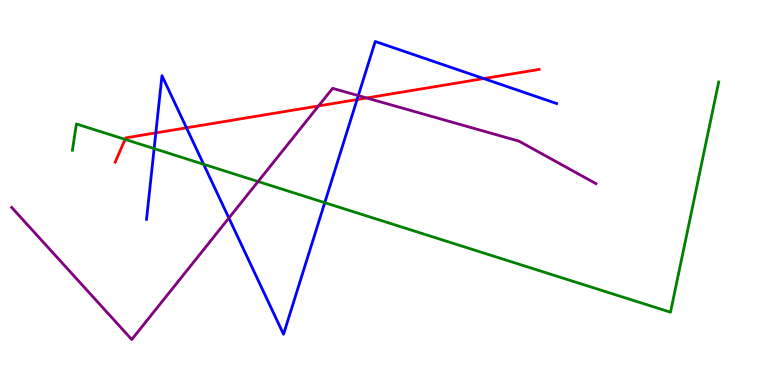[{'lines': ['blue', 'red'], 'intersections': [{'x': 2.01, 'y': 6.55}, {'x': 2.41, 'y': 6.68}, {'x': 4.61, 'y': 7.41}, {'x': 6.24, 'y': 7.96}]}, {'lines': ['green', 'red'], 'intersections': [{'x': 1.61, 'y': 6.38}]}, {'lines': ['purple', 'red'], 'intersections': [{'x': 4.11, 'y': 7.25}, {'x': 4.73, 'y': 7.46}]}, {'lines': ['blue', 'green'], 'intersections': [{'x': 1.99, 'y': 6.14}, {'x': 2.63, 'y': 5.73}, {'x': 4.19, 'y': 4.74}]}, {'lines': ['blue', 'purple'], 'intersections': [{'x': 2.95, 'y': 4.34}, {'x': 4.62, 'y': 7.52}]}, {'lines': ['green', 'purple'], 'intersections': [{'x': 3.33, 'y': 5.28}]}]